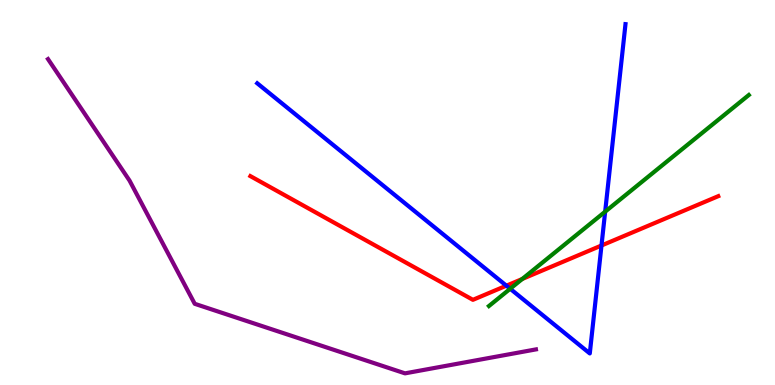[{'lines': ['blue', 'red'], 'intersections': [{'x': 6.53, 'y': 2.58}, {'x': 7.76, 'y': 3.62}]}, {'lines': ['green', 'red'], 'intersections': [{'x': 6.74, 'y': 2.75}]}, {'lines': ['purple', 'red'], 'intersections': []}, {'lines': ['blue', 'green'], 'intersections': [{'x': 6.58, 'y': 2.5}, {'x': 7.81, 'y': 4.5}]}, {'lines': ['blue', 'purple'], 'intersections': []}, {'lines': ['green', 'purple'], 'intersections': []}]